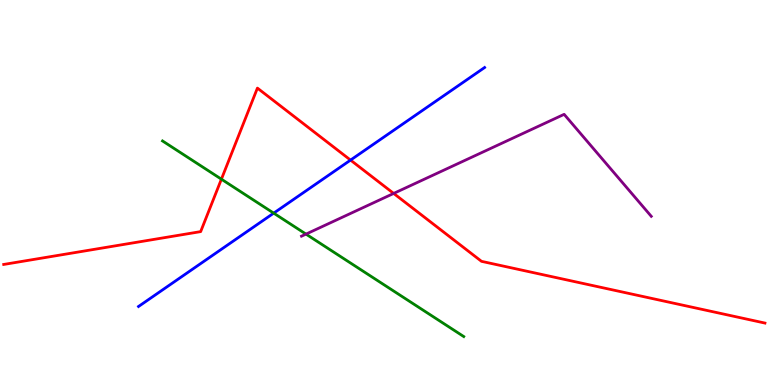[{'lines': ['blue', 'red'], 'intersections': [{'x': 4.52, 'y': 5.84}]}, {'lines': ['green', 'red'], 'intersections': [{'x': 2.86, 'y': 5.35}]}, {'lines': ['purple', 'red'], 'intersections': [{'x': 5.08, 'y': 4.98}]}, {'lines': ['blue', 'green'], 'intersections': [{'x': 3.53, 'y': 4.46}]}, {'lines': ['blue', 'purple'], 'intersections': []}, {'lines': ['green', 'purple'], 'intersections': [{'x': 3.95, 'y': 3.92}]}]